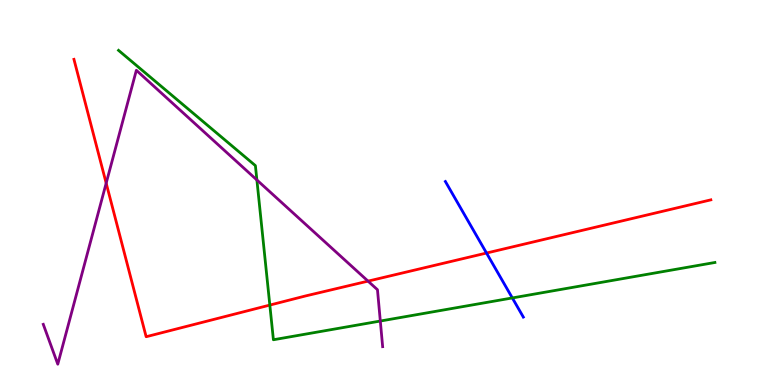[{'lines': ['blue', 'red'], 'intersections': [{'x': 6.28, 'y': 3.43}]}, {'lines': ['green', 'red'], 'intersections': [{'x': 3.48, 'y': 2.08}]}, {'lines': ['purple', 'red'], 'intersections': [{'x': 1.37, 'y': 5.24}, {'x': 4.75, 'y': 2.7}]}, {'lines': ['blue', 'green'], 'intersections': [{'x': 6.61, 'y': 2.26}]}, {'lines': ['blue', 'purple'], 'intersections': []}, {'lines': ['green', 'purple'], 'intersections': [{'x': 3.31, 'y': 5.33}, {'x': 4.91, 'y': 1.66}]}]